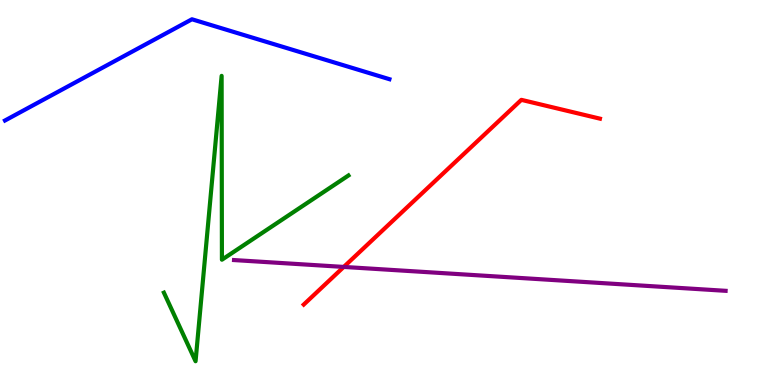[{'lines': ['blue', 'red'], 'intersections': []}, {'lines': ['green', 'red'], 'intersections': []}, {'lines': ['purple', 'red'], 'intersections': [{'x': 4.44, 'y': 3.07}]}, {'lines': ['blue', 'green'], 'intersections': []}, {'lines': ['blue', 'purple'], 'intersections': []}, {'lines': ['green', 'purple'], 'intersections': []}]